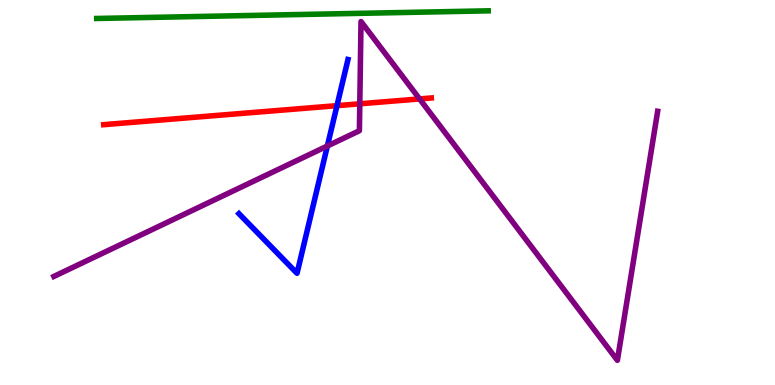[{'lines': ['blue', 'red'], 'intersections': [{'x': 4.35, 'y': 7.26}]}, {'lines': ['green', 'red'], 'intersections': []}, {'lines': ['purple', 'red'], 'intersections': [{'x': 4.64, 'y': 7.3}, {'x': 5.41, 'y': 7.43}]}, {'lines': ['blue', 'green'], 'intersections': []}, {'lines': ['blue', 'purple'], 'intersections': [{'x': 4.22, 'y': 6.21}]}, {'lines': ['green', 'purple'], 'intersections': []}]